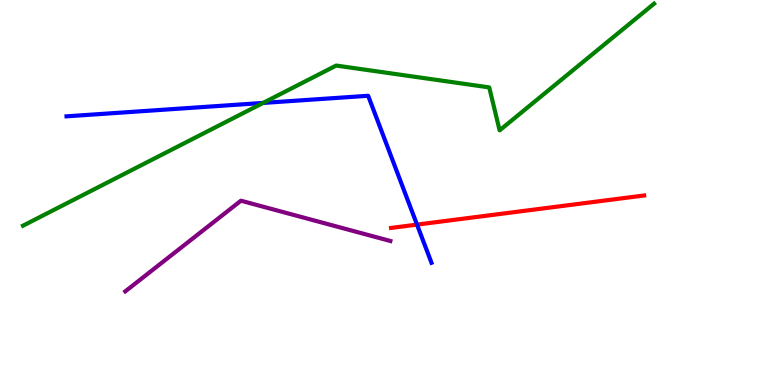[{'lines': ['blue', 'red'], 'intersections': [{'x': 5.38, 'y': 4.17}]}, {'lines': ['green', 'red'], 'intersections': []}, {'lines': ['purple', 'red'], 'intersections': []}, {'lines': ['blue', 'green'], 'intersections': [{'x': 3.39, 'y': 7.33}]}, {'lines': ['blue', 'purple'], 'intersections': []}, {'lines': ['green', 'purple'], 'intersections': []}]